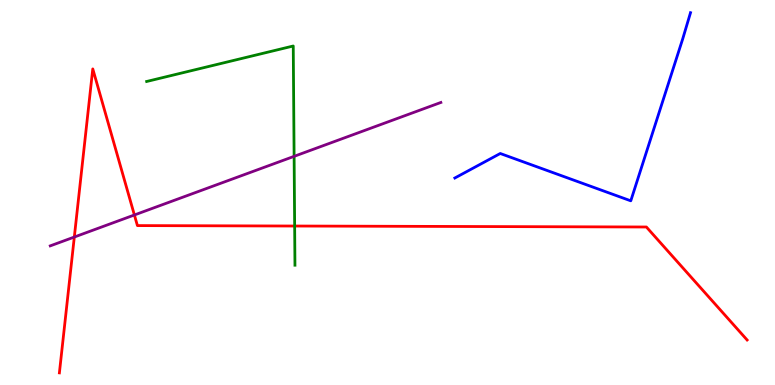[{'lines': ['blue', 'red'], 'intersections': []}, {'lines': ['green', 'red'], 'intersections': [{'x': 3.8, 'y': 4.13}]}, {'lines': ['purple', 'red'], 'intersections': [{'x': 0.959, 'y': 3.84}, {'x': 1.73, 'y': 4.42}]}, {'lines': ['blue', 'green'], 'intersections': []}, {'lines': ['blue', 'purple'], 'intersections': []}, {'lines': ['green', 'purple'], 'intersections': [{'x': 3.79, 'y': 5.94}]}]